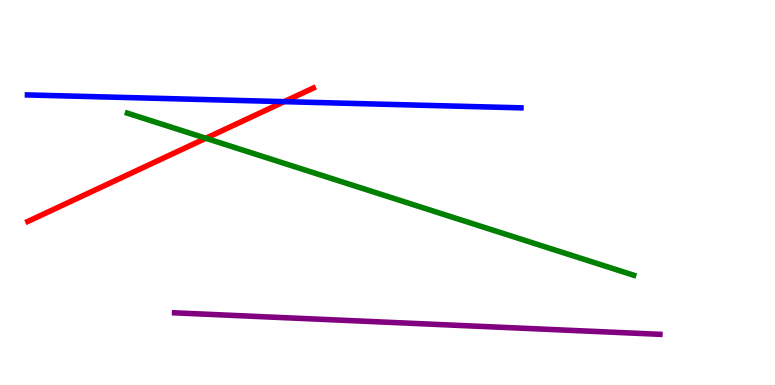[{'lines': ['blue', 'red'], 'intersections': [{'x': 3.67, 'y': 7.36}]}, {'lines': ['green', 'red'], 'intersections': [{'x': 2.66, 'y': 6.41}]}, {'lines': ['purple', 'red'], 'intersections': []}, {'lines': ['blue', 'green'], 'intersections': []}, {'lines': ['blue', 'purple'], 'intersections': []}, {'lines': ['green', 'purple'], 'intersections': []}]